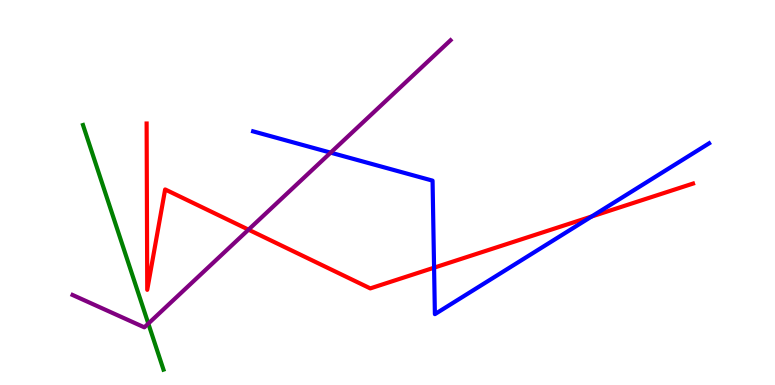[{'lines': ['blue', 'red'], 'intersections': [{'x': 5.6, 'y': 3.05}, {'x': 7.63, 'y': 4.38}]}, {'lines': ['green', 'red'], 'intersections': []}, {'lines': ['purple', 'red'], 'intersections': [{'x': 3.21, 'y': 4.03}]}, {'lines': ['blue', 'green'], 'intersections': []}, {'lines': ['blue', 'purple'], 'intersections': [{'x': 4.27, 'y': 6.03}]}, {'lines': ['green', 'purple'], 'intersections': [{'x': 1.91, 'y': 1.6}]}]